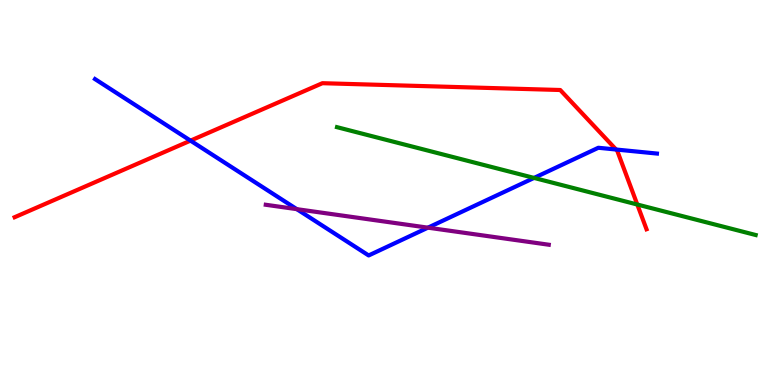[{'lines': ['blue', 'red'], 'intersections': [{'x': 2.46, 'y': 6.35}, {'x': 7.95, 'y': 6.12}]}, {'lines': ['green', 'red'], 'intersections': [{'x': 8.22, 'y': 4.69}]}, {'lines': ['purple', 'red'], 'intersections': []}, {'lines': ['blue', 'green'], 'intersections': [{'x': 6.89, 'y': 5.38}]}, {'lines': ['blue', 'purple'], 'intersections': [{'x': 3.83, 'y': 4.57}, {'x': 5.52, 'y': 4.09}]}, {'lines': ['green', 'purple'], 'intersections': []}]